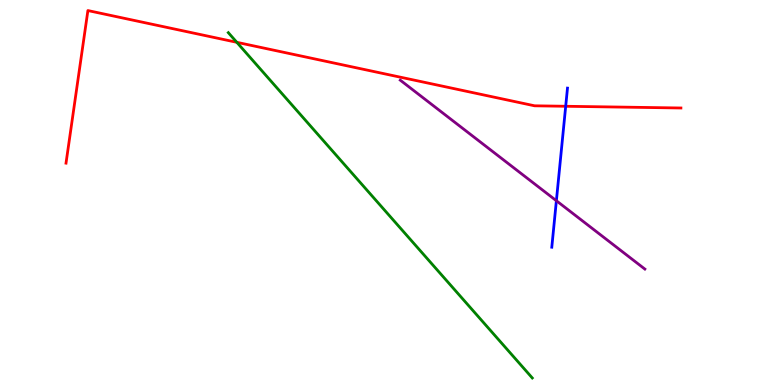[{'lines': ['blue', 'red'], 'intersections': [{'x': 7.3, 'y': 7.24}]}, {'lines': ['green', 'red'], 'intersections': [{'x': 3.06, 'y': 8.9}]}, {'lines': ['purple', 'red'], 'intersections': []}, {'lines': ['blue', 'green'], 'intersections': []}, {'lines': ['blue', 'purple'], 'intersections': [{'x': 7.18, 'y': 4.79}]}, {'lines': ['green', 'purple'], 'intersections': []}]